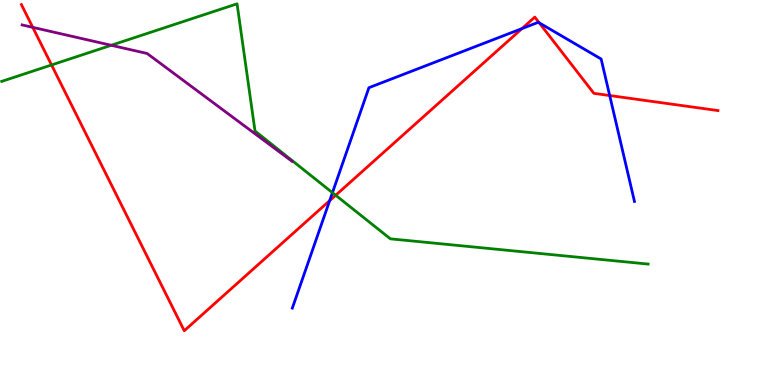[{'lines': ['blue', 'red'], 'intersections': [{'x': 4.25, 'y': 4.79}, {'x': 6.74, 'y': 9.26}, {'x': 6.96, 'y': 9.41}, {'x': 7.87, 'y': 7.52}]}, {'lines': ['green', 'red'], 'intersections': [{'x': 0.665, 'y': 8.31}, {'x': 4.33, 'y': 4.93}]}, {'lines': ['purple', 'red'], 'intersections': [{'x': 0.423, 'y': 9.29}]}, {'lines': ['blue', 'green'], 'intersections': [{'x': 4.29, 'y': 5.0}]}, {'lines': ['blue', 'purple'], 'intersections': []}, {'lines': ['green', 'purple'], 'intersections': [{'x': 1.44, 'y': 8.82}]}]